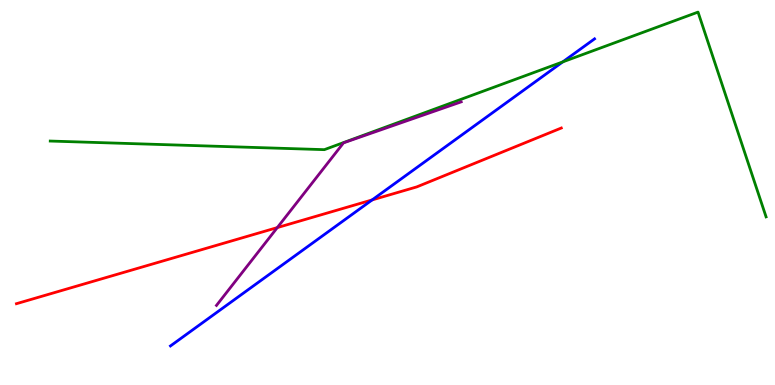[{'lines': ['blue', 'red'], 'intersections': [{'x': 4.8, 'y': 4.81}]}, {'lines': ['green', 'red'], 'intersections': []}, {'lines': ['purple', 'red'], 'intersections': [{'x': 3.58, 'y': 4.09}]}, {'lines': ['blue', 'green'], 'intersections': [{'x': 7.26, 'y': 8.39}]}, {'lines': ['blue', 'purple'], 'intersections': []}, {'lines': ['green', 'purple'], 'intersections': []}]